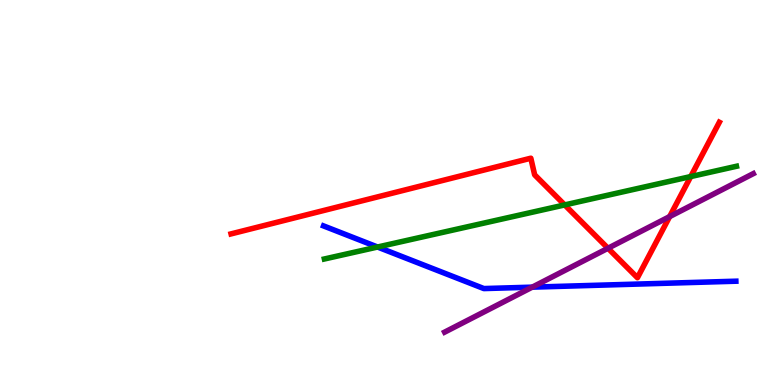[{'lines': ['blue', 'red'], 'intersections': []}, {'lines': ['green', 'red'], 'intersections': [{'x': 7.29, 'y': 4.68}, {'x': 8.91, 'y': 5.41}]}, {'lines': ['purple', 'red'], 'intersections': [{'x': 7.85, 'y': 3.55}, {'x': 8.64, 'y': 4.37}]}, {'lines': ['blue', 'green'], 'intersections': [{'x': 4.87, 'y': 3.58}]}, {'lines': ['blue', 'purple'], 'intersections': [{'x': 6.87, 'y': 2.54}]}, {'lines': ['green', 'purple'], 'intersections': []}]